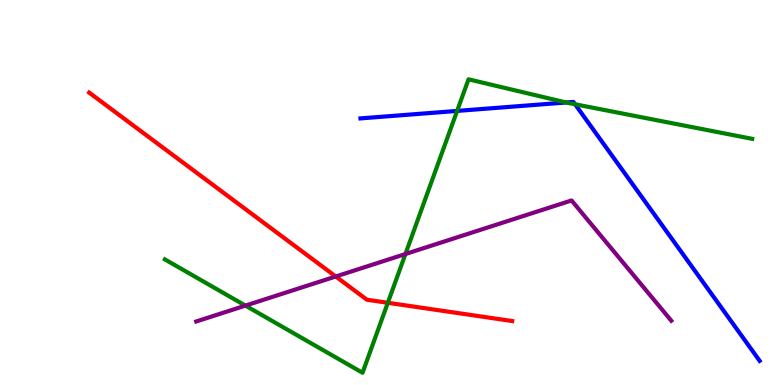[{'lines': ['blue', 'red'], 'intersections': []}, {'lines': ['green', 'red'], 'intersections': [{'x': 5.0, 'y': 2.14}]}, {'lines': ['purple', 'red'], 'intersections': [{'x': 4.33, 'y': 2.82}]}, {'lines': ['blue', 'green'], 'intersections': [{'x': 5.9, 'y': 7.12}, {'x': 7.3, 'y': 7.34}, {'x': 7.42, 'y': 7.29}]}, {'lines': ['blue', 'purple'], 'intersections': []}, {'lines': ['green', 'purple'], 'intersections': [{'x': 3.17, 'y': 2.06}, {'x': 5.23, 'y': 3.4}]}]